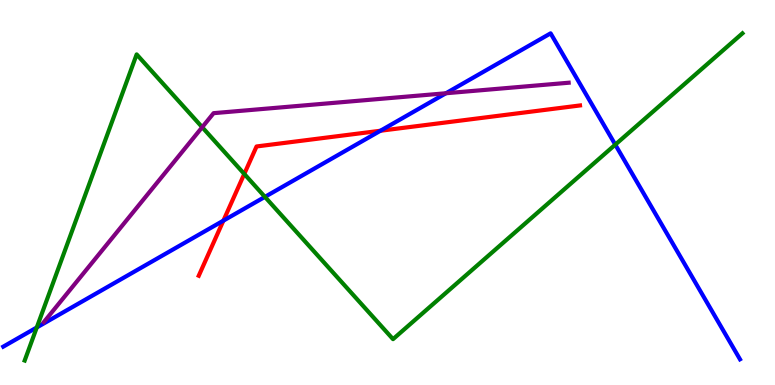[{'lines': ['blue', 'red'], 'intersections': [{'x': 2.88, 'y': 4.27}, {'x': 4.91, 'y': 6.6}]}, {'lines': ['green', 'red'], 'intersections': [{'x': 3.15, 'y': 5.48}]}, {'lines': ['purple', 'red'], 'intersections': []}, {'lines': ['blue', 'green'], 'intersections': [{'x': 0.475, 'y': 1.49}, {'x': 3.42, 'y': 4.89}, {'x': 7.94, 'y': 6.24}]}, {'lines': ['blue', 'purple'], 'intersections': [{'x': 5.75, 'y': 7.58}]}, {'lines': ['green', 'purple'], 'intersections': [{'x': 2.61, 'y': 6.7}]}]